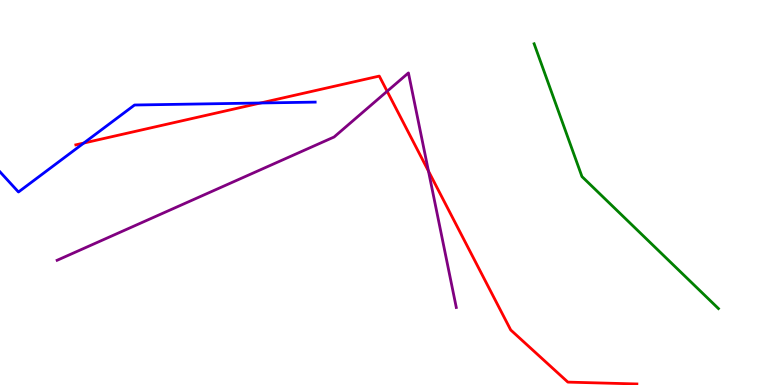[{'lines': ['blue', 'red'], 'intersections': [{'x': 1.08, 'y': 6.28}, {'x': 3.36, 'y': 7.32}]}, {'lines': ['green', 'red'], 'intersections': []}, {'lines': ['purple', 'red'], 'intersections': [{'x': 5.0, 'y': 7.63}, {'x': 5.53, 'y': 5.56}]}, {'lines': ['blue', 'green'], 'intersections': []}, {'lines': ['blue', 'purple'], 'intersections': []}, {'lines': ['green', 'purple'], 'intersections': []}]